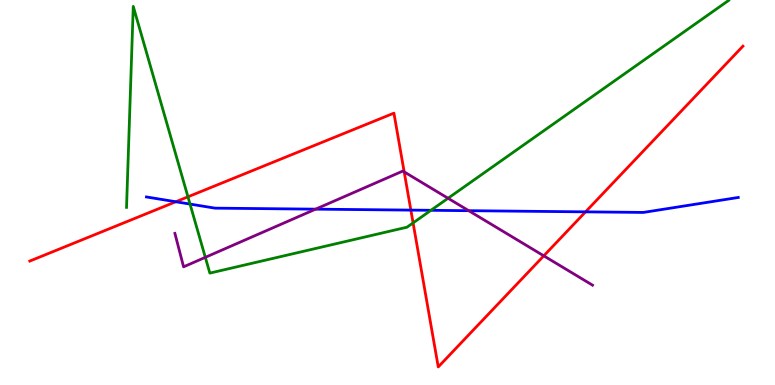[{'lines': ['blue', 'red'], 'intersections': [{'x': 2.27, 'y': 4.76}, {'x': 5.3, 'y': 4.54}, {'x': 7.56, 'y': 4.5}]}, {'lines': ['green', 'red'], 'intersections': [{'x': 2.43, 'y': 4.89}, {'x': 5.33, 'y': 4.21}]}, {'lines': ['purple', 'red'], 'intersections': [{'x': 5.22, 'y': 5.54}, {'x': 7.02, 'y': 3.35}]}, {'lines': ['blue', 'green'], 'intersections': [{'x': 2.45, 'y': 4.7}, {'x': 5.56, 'y': 4.54}]}, {'lines': ['blue', 'purple'], 'intersections': [{'x': 4.07, 'y': 4.57}, {'x': 6.05, 'y': 4.53}]}, {'lines': ['green', 'purple'], 'intersections': [{'x': 2.65, 'y': 3.32}, {'x': 5.78, 'y': 4.85}]}]